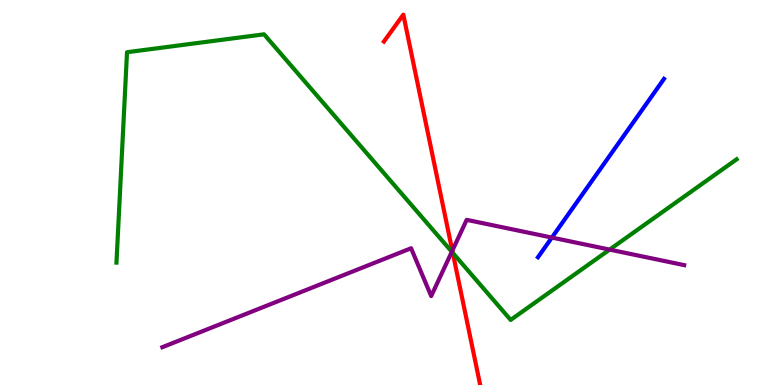[{'lines': ['blue', 'red'], 'intersections': []}, {'lines': ['green', 'red'], 'intersections': [{'x': 5.84, 'y': 3.43}]}, {'lines': ['purple', 'red'], 'intersections': [{'x': 5.84, 'y': 3.49}]}, {'lines': ['blue', 'green'], 'intersections': []}, {'lines': ['blue', 'purple'], 'intersections': [{'x': 7.12, 'y': 3.83}]}, {'lines': ['green', 'purple'], 'intersections': [{'x': 5.83, 'y': 3.46}, {'x': 7.87, 'y': 3.52}]}]